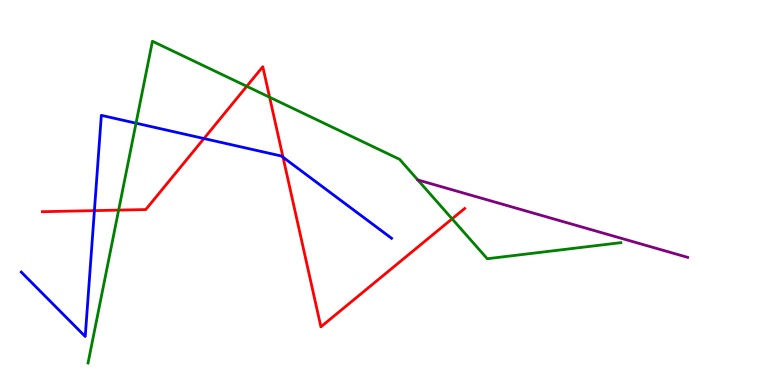[{'lines': ['blue', 'red'], 'intersections': [{'x': 1.22, 'y': 4.53}, {'x': 2.63, 'y': 6.4}, {'x': 3.65, 'y': 5.92}]}, {'lines': ['green', 'red'], 'intersections': [{'x': 1.53, 'y': 4.54}, {'x': 3.18, 'y': 7.76}, {'x': 3.48, 'y': 7.47}, {'x': 5.83, 'y': 4.32}]}, {'lines': ['purple', 'red'], 'intersections': []}, {'lines': ['blue', 'green'], 'intersections': [{'x': 1.76, 'y': 6.8}]}, {'lines': ['blue', 'purple'], 'intersections': []}, {'lines': ['green', 'purple'], 'intersections': []}]